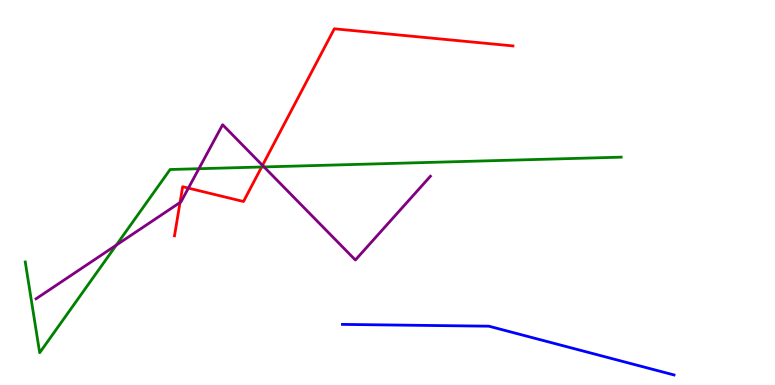[{'lines': ['blue', 'red'], 'intersections': []}, {'lines': ['green', 'red'], 'intersections': [{'x': 3.38, 'y': 5.66}]}, {'lines': ['purple', 'red'], 'intersections': [{'x': 2.32, 'y': 4.74}, {'x': 2.43, 'y': 5.11}, {'x': 3.39, 'y': 5.7}]}, {'lines': ['blue', 'green'], 'intersections': []}, {'lines': ['blue', 'purple'], 'intersections': []}, {'lines': ['green', 'purple'], 'intersections': [{'x': 1.5, 'y': 3.63}, {'x': 2.57, 'y': 5.62}, {'x': 3.41, 'y': 5.66}]}]